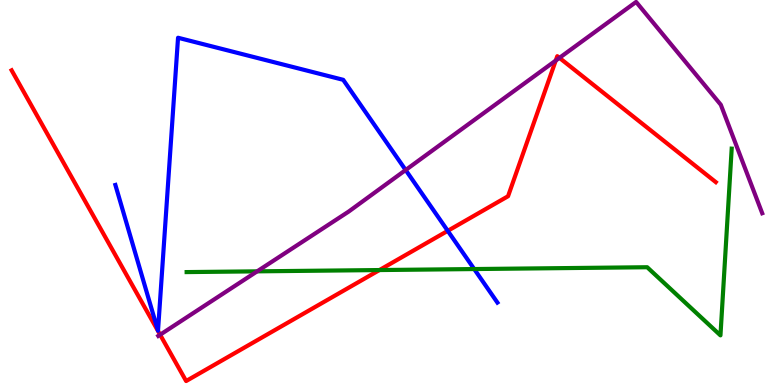[{'lines': ['blue', 'red'], 'intersections': [{'x': 5.78, 'y': 4.0}]}, {'lines': ['green', 'red'], 'intersections': [{'x': 4.9, 'y': 2.99}]}, {'lines': ['purple', 'red'], 'intersections': [{'x': 2.07, 'y': 1.31}, {'x': 7.17, 'y': 8.43}, {'x': 7.22, 'y': 8.5}]}, {'lines': ['blue', 'green'], 'intersections': [{'x': 6.12, 'y': 3.01}]}, {'lines': ['blue', 'purple'], 'intersections': [{'x': 5.23, 'y': 5.58}]}, {'lines': ['green', 'purple'], 'intersections': [{'x': 3.32, 'y': 2.95}]}]